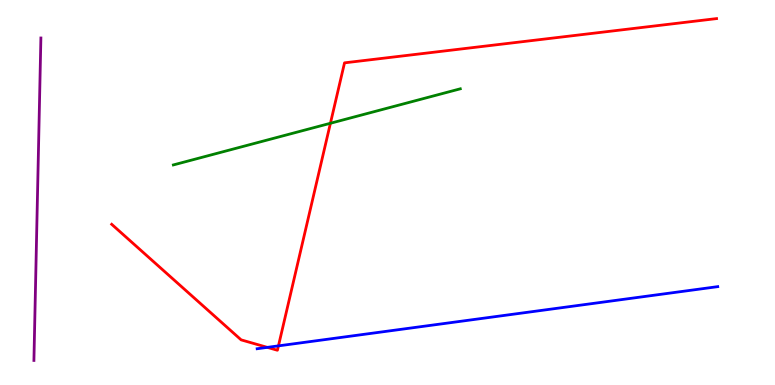[{'lines': ['blue', 'red'], 'intersections': [{'x': 3.45, 'y': 0.978}, {'x': 3.59, 'y': 1.02}]}, {'lines': ['green', 'red'], 'intersections': [{'x': 4.26, 'y': 6.8}]}, {'lines': ['purple', 'red'], 'intersections': []}, {'lines': ['blue', 'green'], 'intersections': []}, {'lines': ['blue', 'purple'], 'intersections': []}, {'lines': ['green', 'purple'], 'intersections': []}]